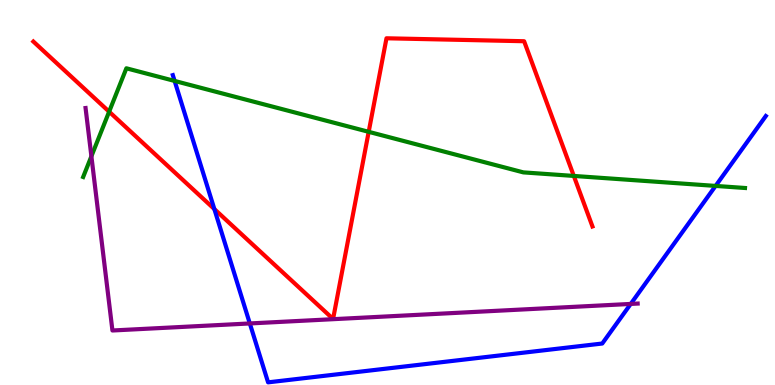[{'lines': ['blue', 'red'], 'intersections': [{'x': 2.77, 'y': 4.57}]}, {'lines': ['green', 'red'], 'intersections': [{'x': 1.41, 'y': 7.1}, {'x': 4.76, 'y': 6.58}, {'x': 7.4, 'y': 5.43}]}, {'lines': ['purple', 'red'], 'intersections': []}, {'lines': ['blue', 'green'], 'intersections': [{'x': 2.25, 'y': 7.9}, {'x': 9.23, 'y': 5.17}]}, {'lines': ['blue', 'purple'], 'intersections': [{'x': 3.22, 'y': 1.6}, {'x': 8.14, 'y': 2.11}]}, {'lines': ['green', 'purple'], 'intersections': [{'x': 1.18, 'y': 5.94}]}]